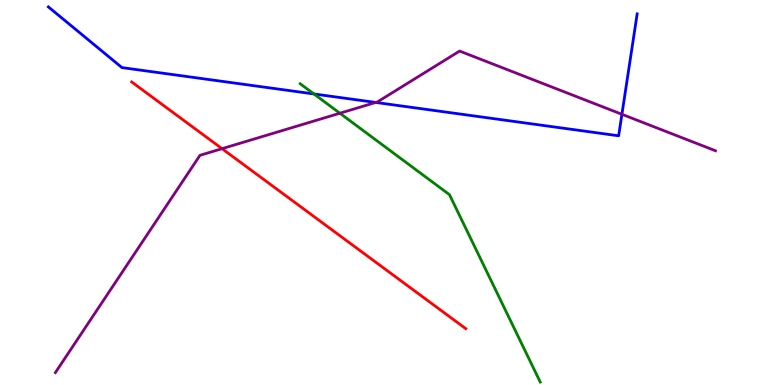[{'lines': ['blue', 'red'], 'intersections': []}, {'lines': ['green', 'red'], 'intersections': []}, {'lines': ['purple', 'red'], 'intersections': [{'x': 2.87, 'y': 6.14}]}, {'lines': ['blue', 'green'], 'intersections': [{'x': 4.05, 'y': 7.56}]}, {'lines': ['blue', 'purple'], 'intersections': [{'x': 4.85, 'y': 7.34}, {'x': 8.02, 'y': 7.03}]}, {'lines': ['green', 'purple'], 'intersections': [{'x': 4.39, 'y': 7.06}]}]